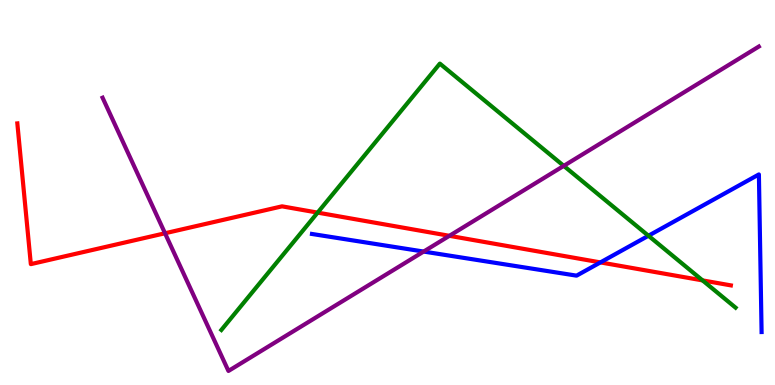[{'lines': ['blue', 'red'], 'intersections': [{'x': 7.75, 'y': 3.18}]}, {'lines': ['green', 'red'], 'intersections': [{'x': 4.1, 'y': 4.48}, {'x': 9.07, 'y': 2.72}]}, {'lines': ['purple', 'red'], 'intersections': [{'x': 2.13, 'y': 3.94}, {'x': 5.8, 'y': 3.87}]}, {'lines': ['blue', 'green'], 'intersections': [{'x': 8.37, 'y': 3.88}]}, {'lines': ['blue', 'purple'], 'intersections': [{'x': 5.47, 'y': 3.47}]}, {'lines': ['green', 'purple'], 'intersections': [{'x': 7.27, 'y': 5.69}]}]